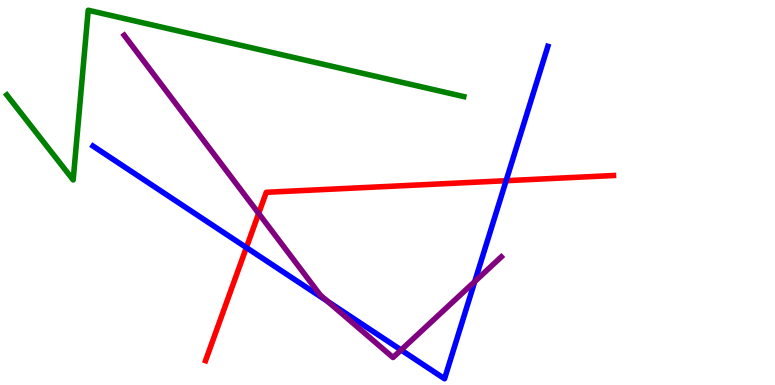[{'lines': ['blue', 'red'], 'intersections': [{'x': 3.18, 'y': 3.57}, {'x': 6.53, 'y': 5.31}]}, {'lines': ['green', 'red'], 'intersections': []}, {'lines': ['purple', 'red'], 'intersections': [{'x': 3.34, 'y': 4.46}]}, {'lines': ['blue', 'green'], 'intersections': []}, {'lines': ['blue', 'purple'], 'intersections': [{'x': 4.23, 'y': 2.17}, {'x': 5.18, 'y': 0.909}, {'x': 6.13, 'y': 2.69}]}, {'lines': ['green', 'purple'], 'intersections': []}]